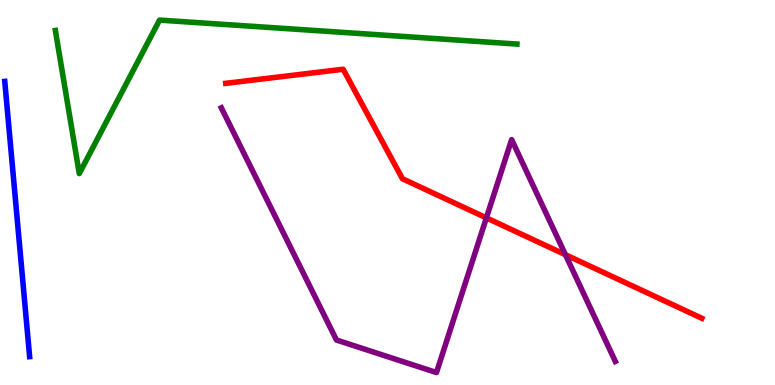[{'lines': ['blue', 'red'], 'intersections': []}, {'lines': ['green', 'red'], 'intersections': []}, {'lines': ['purple', 'red'], 'intersections': [{'x': 6.28, 'y': 4.34}, {'x': 7.3, 'y': 3.38}]}, {'lines': ['blue', 'green'], 'intersections': []}, {'lines': ['blue', 'purple'], 'intersections': []}, {'lines': ['green', 'purple'], 'intersections': []}]